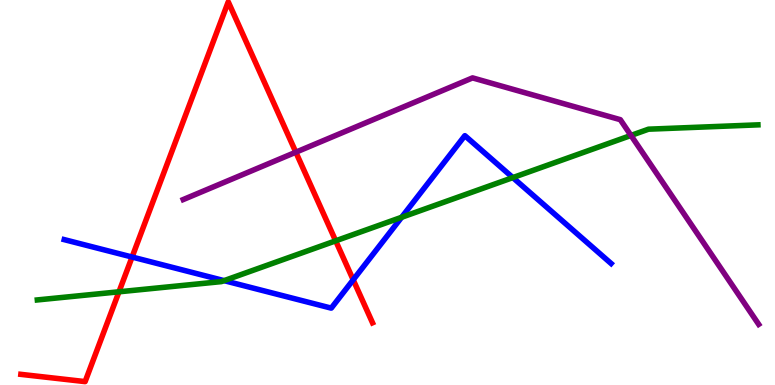[{'lines': ['blue', 'red'], 'intersections': [{'x': 1.7, 'y': 3.32}, {'x': 4.56, 'y': 2.73}]}, {'lines': ['green', 'red'], 'intersections': [{'x': 1.54, 'y': 2.42}, {'x': 4.33, 'y': 3.74}]}, {'lines': ['purple', 'red'], 'intersections': [{'x': 3.82, 'y': 6.05}]}, {'lines': ['blue', 'green'], 'intersections': [{'x': 2.89, 'y': 2.71}, {'x': 5.18, 'y': 4.36}, {'x': 6.62, 'y': 5.39}]}, {'lines': ['blue', 'purple'], 'intersections': []}, {'lines': ['green', 'purple'], 'intersections': [{'x': 8.14, 'y': 6.48}]}]